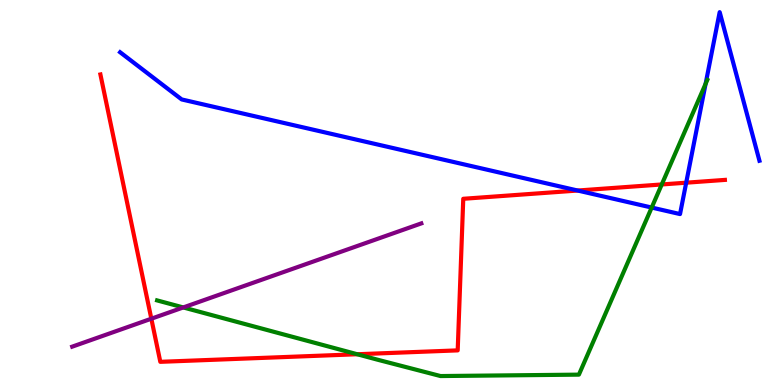[{'lines': ['blue', 'red'], 'intersections': [{'x': 7.45, 'y': 5.05}, {'x': 8.85, 'y': 5.25}]}, {'lines': ['green', 'red'], 'intersections': [{'x': 4.61, 'y': 0.799}, {'x': 8.54, 'y': 5.21}]}, {'lines': ['purple', 'red'], 'intersections': [{'x': 1.95, 'y': 1.72}]}, {'lines': ['blue', 'green'], 'intersections': [{'x': 8.41, 'y': 4.61}, {'x': 9.1, 'y': 7.82}]}, {'lines': ['blue', 'purple'], 'intersections': []}, {'lines': ['green', 'purple'], 'intersections': [{'x': 2.36, 'y': 2.01}]}]